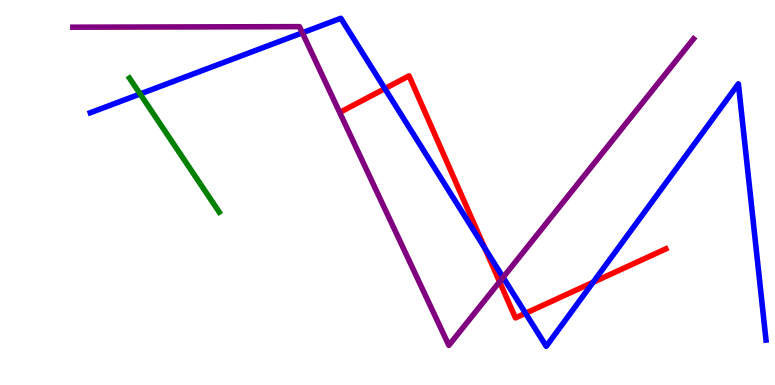[{'lines': ['blue', 'red'], 'intersections': [{'x': 4.97, 'y': 7.7}, {'x': 6.26, 'y': 3.55}, {'x': 6.78, 'y': 1.86}, {'x': 7.65, 'y': 2.67}]}, {'lines': ['green', 'red'], 'intersections': []}, {'lines': ['purple', 'red'], 'intersections': [{'x': 6.45, 'y': 2.68}]}, {'lines': ['blue', 'green'], 'intersections': [{'x': 1.81, 'y': 7.56}]}, {'lines': ['blue', 'purple'], 'intersections': [{'x': 3.9, 'y': 9.15}, {'x': 6.49, 'y': 2.8}]}, {'lines': ['green', 'purple'], 'intersections': []}]